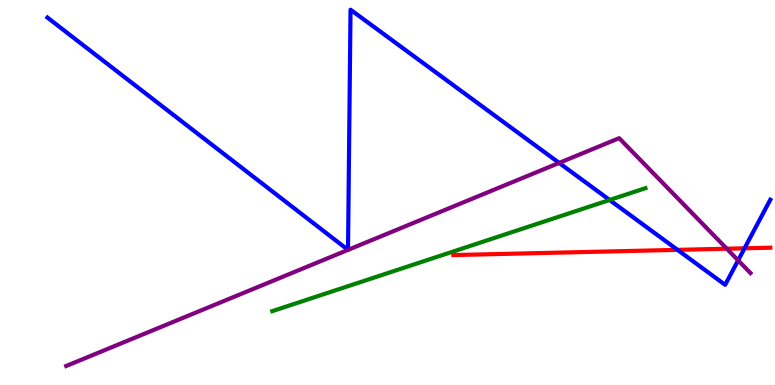[{'lines': ['blue', 'red'], 'intersections': [{'x': 8.74, 'y': 3.51}, {'x': 9.61, 'y': 3.55}]}, {'lines': ['green', 'red'], 'intersections': []}, {'lines': ['purple', 'red'], 'intersections': [{'x': 9.38, 'y': 3.54}]}, {'lines': ['blue', 'green'], 'intersections': [{'x': 7.87, 'y': 4.81}]}, {'lines': ['blue', 'purple'], 'intersections': [{'x': 4.49, 'y': 3.51}, {'x': 4.49, 'y': 3.51}, {'x': 7.21, 'y': 5.77}, {'x': 9.52, 'y': 3.24}]}, {'lines': ['green', 'purple'], 'intersections': []}]